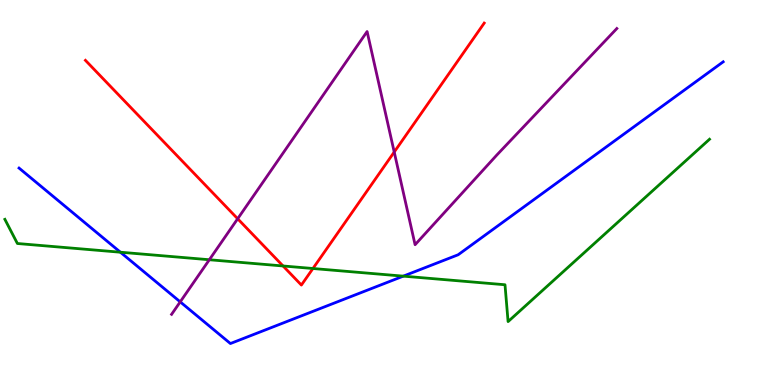[{'lines': ['blue', 'red'], 'intersections': []}, {'lines': ['green', 'red'], 'intersections': [{'x': 3.65, 'y': 3.09}, {'x': 4.04, 'y': 3.03}]}, {'lines': ['purple', 'red'], 'intersections': [{'x': 3.07, 'y': 4.32}, {'x': 5.09, 'y': 6.05}]}, {'lines': ['blue', 'green'], 'intersections': [{'x': 1.55, 'y': 3.45}, {'x': 5.2, 'y': 2.83}]}, {'lines': ['blue', 'purple'], 'intersections': [{'x': 2.33, 'y': 2.16}]}, {'lines': ['green', 'purple'], 'intersections': [{'x': 2.7, 'y': 3.25}]}]